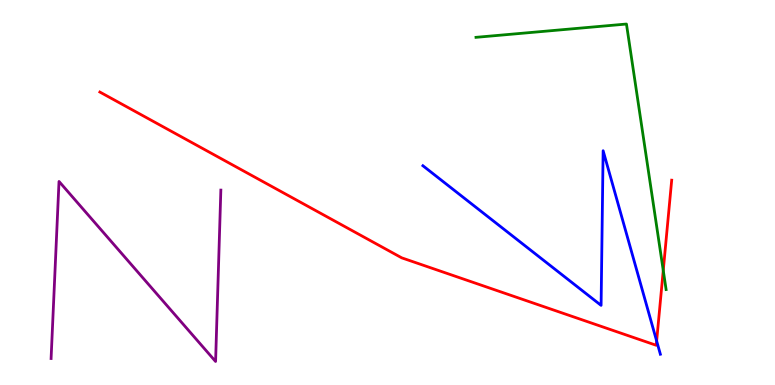[{'lines': ['blue', 'red'], 'intersections': [{'x': 8.47, 'y': 1.14}]}, {'lines': ['green', 'red'], 'intersections': [{'x': 8.56, 'y': 2.98}]}, {'lines': ['purple', 'red'], 'intersections': []}, {'lines': ['blue', 'green'], 'intersections': []}, {'lines': ['blue', 'purple'], 'intersections': []}, {'lines': ['green', 'purple'], 'intersections': []}]